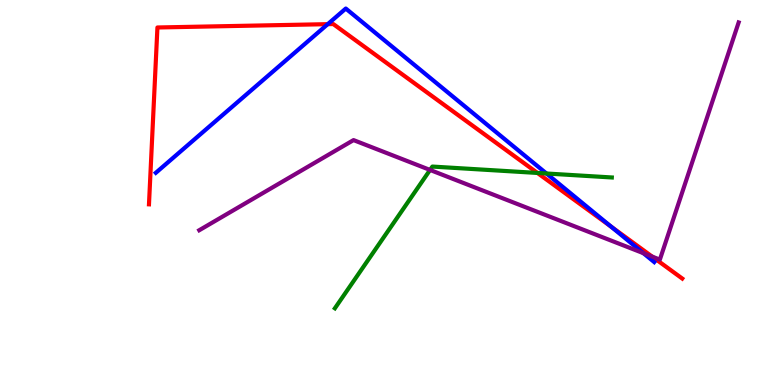[{'lines': ['blue', 'red'], 'intersections': [{'x': 4.23, 'y': 9.37}, {'x': 7.89, 'y': 4.11}]}, {'lines': ['green', 'red'], 'intersections': [{'x': 6.93, 'y': 5.51}]}, {'lines': ['purple', 'red'], 'intersections': [{'x': 8.42, 'y': 3.33}]}, {'lines': ['blue', 'green'], 'intersections': [{'x': 7.05, 'y': 5.49}]}, {'lines': ['blue', 'purple'], 'intersections': [{'x': 8.3, 'y': 3.42}]}, {'lines': ['green', 'purple'], 'intersections': [{'x': 5.55, 'y': 5.59}]}]